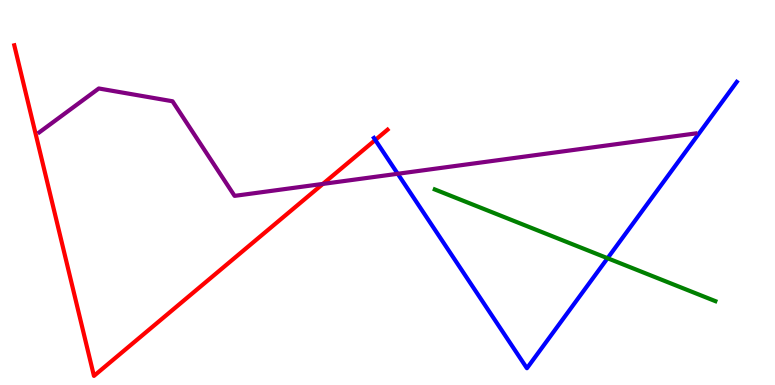[{'lines': ['blue', 'red'], 'intersections': [{'x': 4.84, 'y': 6.36}]}, {'lines': ['green', 'red'], 'intersections': []}, {'lines': ['purple', 'red'], 'intersections': [{'x': 4.17, 'y': 5.22}]}, {'lines': ['blue', 'green'], 'intersections': [{'x': 7.84, 'y': 3.29}]}, {'lines': ['blue', 'purple'], 'intersections': [{'x': 5.13, 'y': 5.49}]}, {'lines': ['green', 'purple'], 'intersections': []}]